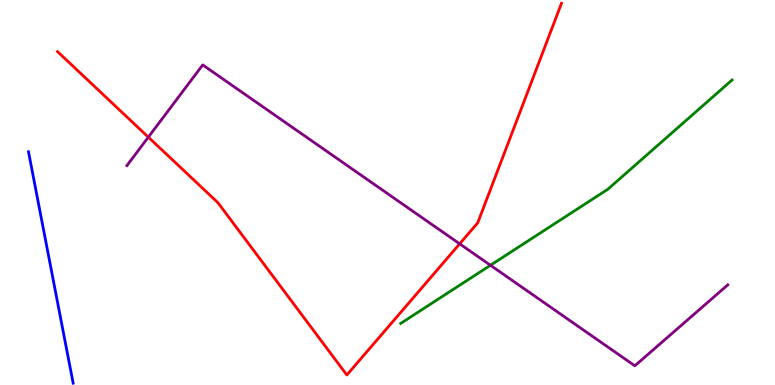[{'lines': ['blue', 'red'], 'intersections': []}, {'lines': ['green', 'red'], 'intersections': []}, {'lines': ['purple', 'red'], 'intersections': [{'x': 1.91, 'y': 6.44}, {'x': 5.93, 'y': 3.67}]}, {'lines': ['blue', 'green'], 'intersections': []}, {'lines': ['blue', 'purple'], 'intersections': []}, {'lines': ['green', 'purple'], 'intersections': [{'x': 6.33, 'y': 3.11}]}]